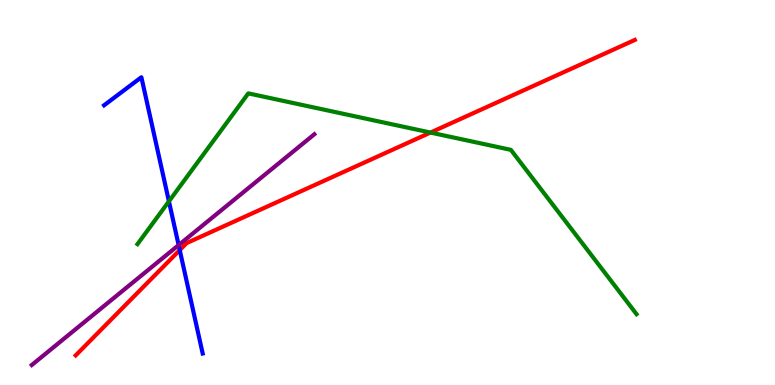[{'lines': ['blue', 'red'], 'intersections': [{'x': 2.32, 'y': 3.5}]}, {'lines': ['green', 'red'], 'intersections': [{'x': 5.55, 'y': 6.56}]}, {'lines': ['purple', 'red'], 'intersections': []}, {'lines': ['blue', 'green'], 'intersections': [{'x': 2.18, 'y': 4.77}]}, {'lines': ['blue', 'purple'], 'intersections': [{'x': 2.3, 'y': 3.63}]}, {'lines': ['green', 'purple'], 'intersections': []}]